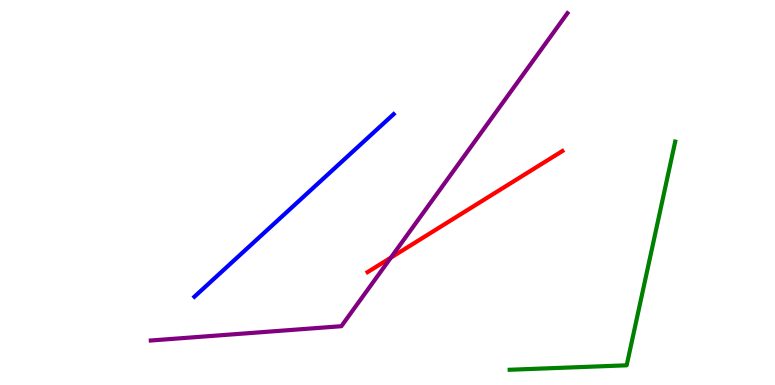[{'lines': ['blue', 'red'], 'intersections': []}, {'lines': ['green', 'red'], 'intersections': []}, {'lines': ['purple', 'red'], 'intersections': [{'x': 5.04, 'y': 3.31}]}, {'lines': ['blue', 'green'], 'intersections': []}, {'lines': ['blue', 'purple'], 'intersections': []}, {'lines': ['green', 'purple'], 'intersections': []}]